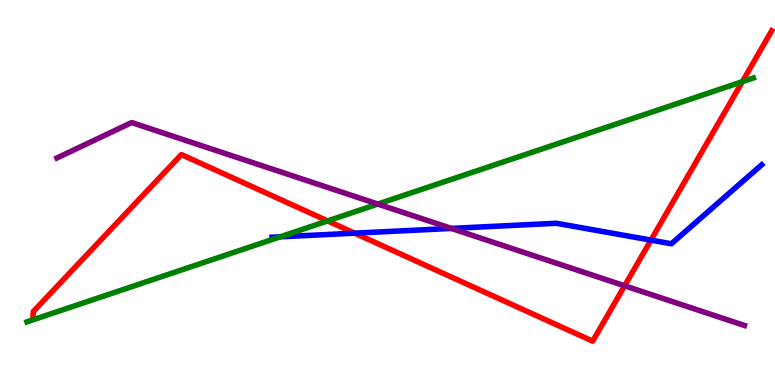[{'lines': ['blue', 'red'], 'intersections': [{'x': 4.58, 'y': 3.94}, {'x': 8.4, 'y': 3.76}]}, {'lines': ['green', 'red'], 'intersections': [{'x': 4.23, 'y': 4.26}, {'x': 9.58, 'y': 7.88}]}, {'lines': ['purple', 'red'], 'intersections': [{'x': 8.06, 'y': 2.58}]}, {'lines': ['blue', 'green'], 'intersections': [{'x': 3.62, 'y': 3.85}]}, {'lines': ['blue', 'purple'], 'intersections': [{'x': 5.82, 'y': 4.07}]}, {'lines': ['green', 'purple'], 'intersections': [{'x': 4.88, 'y': 4.7}]}]